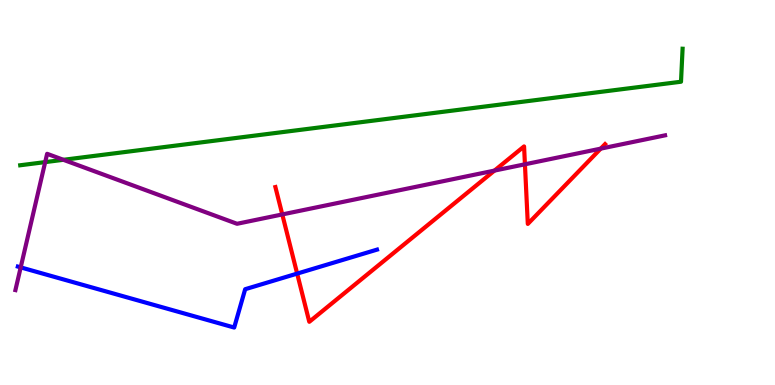[{'lines': ['blue', 'red'], 'intersections': [{'x': 3.83, 'y': 2.89}]}, {'lines': ['green', 'red'], 'intersections': []}, {'lines': ['purple', 'red'], 'intersections': [{'x': 3.64, 'y': 4.43}, {'x': 6.38, 'y': 5.57}, {'x': 6.77, 'y': 5.73}, {'x': 7.75, 'y': 6.14}]}, {'lines': ['blue', 'green'], 'intersections': []}, {'lines': ['blue', 'purple'], 'intersections': [{'x': 0.267, 'y': 3.06}]}, {'lines': ['green', 'purple'], 'intersections': [{'x': 0.583, 'y': 5.79}, {'x': 0.818, 'y': 5.85}]}]